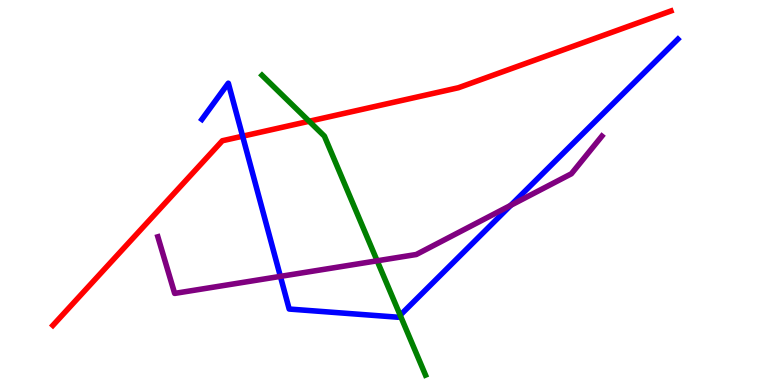[{'lines': ['blue', 'red'], 'intersections': [{'x': 3.13, 'y': 6.46}]}, {'lines': ['green', 'red'], 'intersections': [{'x': 3.99, 'y': 6.85}]}, {'lines': ['purple', 'red'], 'intersections': []}, {'lines': ['blue', 'green'], 'intersections': [{'x': 5.16, 'y': 1.81}]}, {'lines': ['blue', 'purple'], 'intersections': [{'x': 3.62, 'y': 2.82}, {'x': 6.59, 'y': 4.67}]}, {'lines': ['green', 'purple'], 'intersections': [{'x': 4.87, 'y': 3.23}]}]